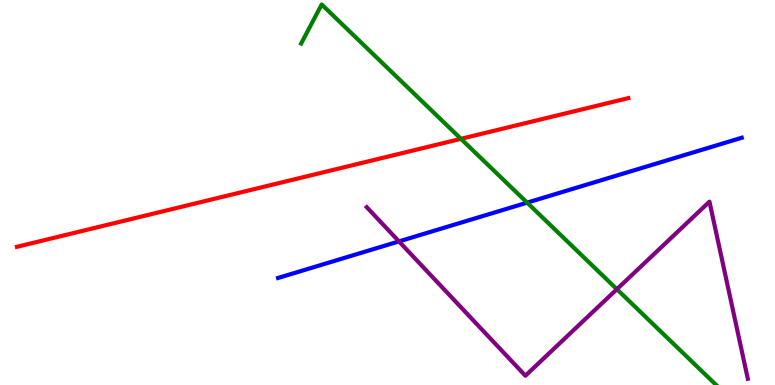[{'lines': ['blue', 'red'], 'intersections': []}, {'lines': ['green', 'red'], 'intersections': [{'x': 5.95, 'y': 6.39}]}, {'lines': ['purple', 'red'], 'intersections': []}, {'lines': ['blue', 'green'], 'intersections': [{'x': 6.8, 'y': 4.74}]}, {'lines': ['blue', 'purple'], 'intersections': [{'x': 5.15, 'y': 3.73}]}, {'lines': ['green', 'purple'], 'intersections': [{'x': 7.96, 'y': 2.49}]}]